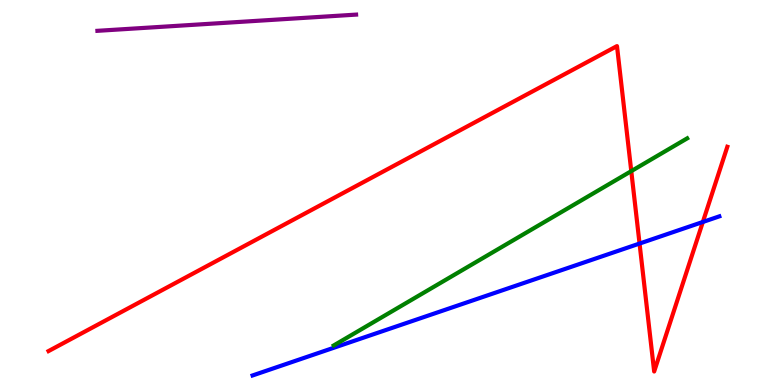[{'lines': ['blue', 'red'], 'intersections': [{'x': 8.25, 'y': 3.67}, {'x': 9.07, 'y': 4.23}]}, {'lines': ['green', 'red'], 'intersections': [{'x': 8.15, 'y': 5.56}]}, {'lines': ['purple', 'red'], 'intersections': []}, {'lines': ['blue', 'green'], 'intersections': []}, {'lines': ['blue', 'purple'], 'intersections': []}, {'lines': ['green', 'purple'], 'intersections': []}]